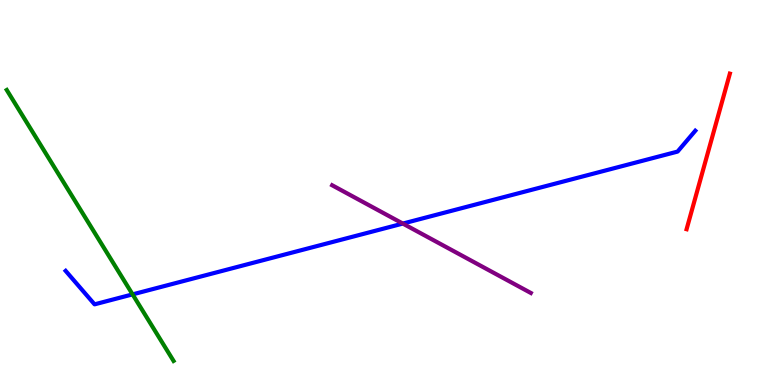[{'lines': ['blue', 'red'], 'intersections': []}, {'lines': ['green', 'red'], 'intersections': []}, {'lines': ['purple', 'red'], 'intersections': []}, {'lines': ['blue', 'green'], 'intersections': [{'x': 1.71, 'y': 2.35}]}, {'lines': ['blue', 'purple'], 'intersections': [{'x': 5.2, 'y': 4.19}]}, {'lines': ['green', 'purple'], 'intersections': []}]